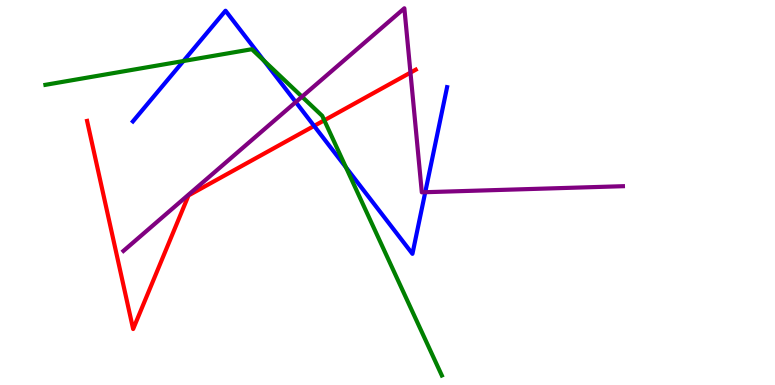[{'lines': ['blue', 'red'], 'intersections': [{'x': 4.05, 'y': 6.73}]}, {'lines': ['green', 'red'], 'intersections': [{'x': 4.18, 'y': 6.88}]}, {'lines': ['purple', 'red'], 'intersections': [{'x': 5.3, 'y': 8.11}]}, {'lines': ['blue', 'green'], 'intersections': [{'x': 2.37, 'y': 8.41}, {'x': 3.41, 'y': 8.42}, {'x': 4.46, 'y': 5.65}]}, {'lines': ['blue', 'purple'], 'intersections': [{'x': 3.82, 'y': 7.35}, {'x': 5.49, 'y': 5.01}]}, {'lines': ['green', 'purple'], 'intersections': [{'x': 3.9, 'y': 7.49}]}]